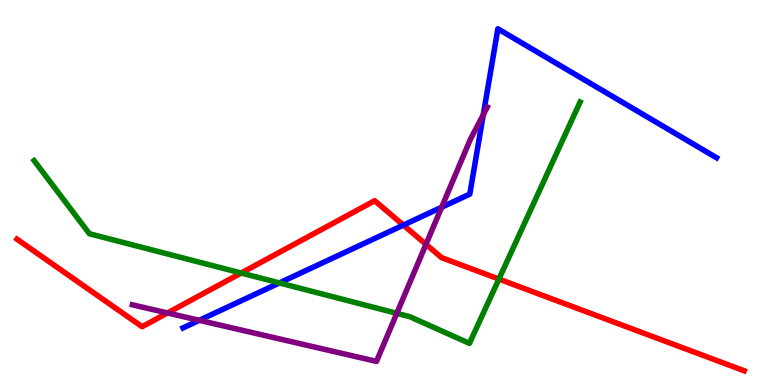[{'lines': ['blue', 'red'], 'intersections': [{'x': 5.2, 'y': 4.15}]}, {'lines': ['green', 'red'], 'intersections': [{'x': 3.11, 'y': 2.91}, {'x': 6.44, 'y': 2.75}]}, {'lines': ['purple', 'red'], 'intersections': [{'x': 2.16, 'y': 1.87}, {'x': 5.5, 'y': 3.65}]}, {'lines': ['blue', 'green'], 'intersections': [{'x': 3.61, 'y': 2.65}]}, {'lines': ['blue', 'purple'], 'intersections': [{'x': 2.57, 'y': 1.68}, {'x': 5.7, 'y': 4.62}, {'x': 6.24, 'y': 7.02}]}, {'lines': ['green', 'purple'], 'intersections': [{'x': 5.12, 'y': 1.86}]}]